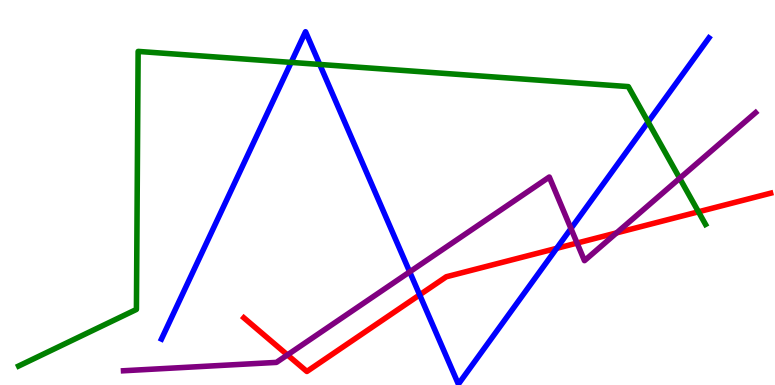[{'lines': ['blue', 'red'], 'intersections': [{'x': 5.42, 'y': 2.34}, {'x': 7.18, 'y': 3.55}]}, {'lines': ['green', 'red'], 'intersections': [{'x': 9.01, 'y': 4.5}]}, {'lines': ['purple', 'red'], 'intersections': [{'x': 3.71, 'y': 0.782}, {'x': 7.45, 'y': 3.69}, {'x': 7.96, 'y': 3.95}]}, {'lines': ['blue', 'green'], 'intersections': [{'x': 3.76, 'y': 8.38}, {'x': 4.13, 'y': 8.33}, {'x': 8.36, 'y': 6.83}]}, {'lines': ['blue', 'purple'], 'intersections': [{'x': 5.29, 'y': 2.94}, {'x': 7.37, 'y': 4.06}]}, {'lines': ['green', 'purple'], 'intersections': [{'x': 8.77, 'y': 5.37}]}]